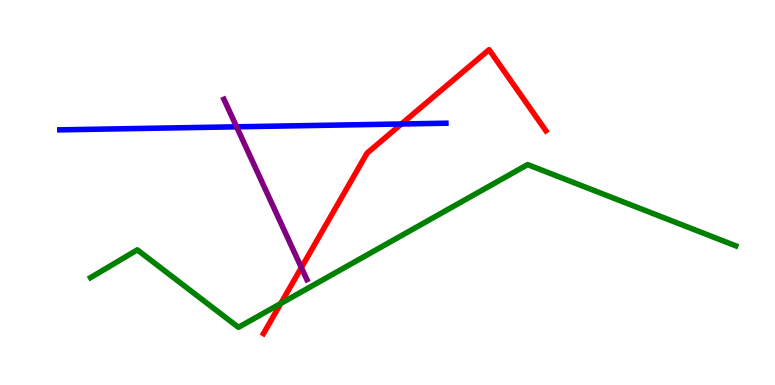[{'lines': ['blue', 'red'], 'intersections': [{'x': 5.18, 'y': 6.78}]}, {'lines': ['green', 'red'], 'intersections': [{'x': 3.62, 'y': 2.12}]}, {'lines': ['purple', 'red'], 'intersections': [{'x': 3.89, 'y': 3.05}]}, {'lines': ['blue', 'green'], 'intersections': []}, {'lines': ['blue', 'purple'], 'intersections': [{'x': 3.05, 'y': 6.71}]}, {'lines': ['green', 'purple'], 'intersections': []}]